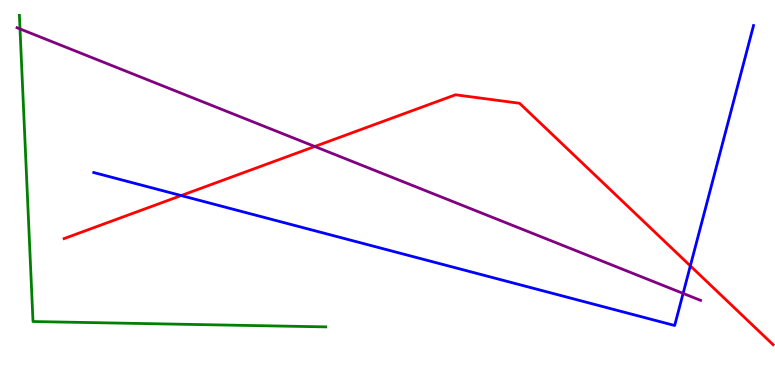[{'lines': ['blue', 'red'], 'intersections': [{'x': 2.34, 'y': 4.92}, {'x': 8.91, 'y': 3.09}]}, {'lines': ['green', 'red'], 'intersections': []}, {'lines': ['purple', 'red'], 'intersections': [{'x': 4.06, 'y': 6.2}]}, {'lines': ['blue', 'green'], 'intersections': []}, {'lines': ['blue', 'purple'], 'intersections': [{'x': 8.81, 'y': 2.38}]}, {'lines': ['green', 'purple'], 'intersections': [{'x': 0.258, 'y': 9.25}]}]